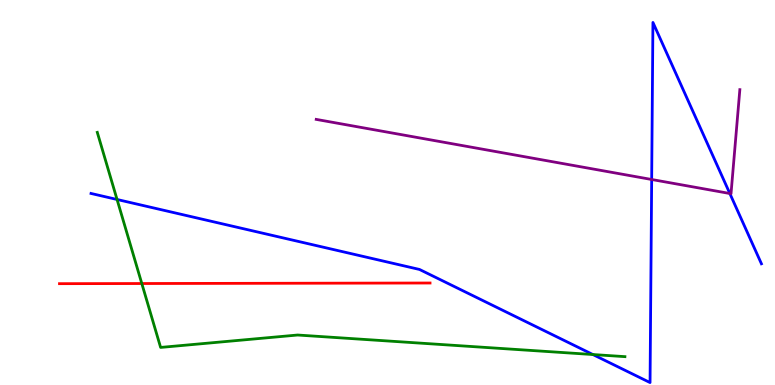[{'lines': ['blue', 'red'], 'intersections': []}, {'lines': ['green', 'red'], 'intersections': [{'x': 1.83, 'y': 2.64}]}, {'lines': ['purple', 'red'], 'intersections': []}, {'lines': ['blue', 'green'], 'intersections': [{'x': 1.51, 'y': 4.82}, {'x': 7.65, 'y': 0.791}]}, {'lines': ['blue', 'purple'], 'intersections': [{'x': 8.41, 'y': 5.34}, {'x': 9.42, 'y': 4.97}]}, {'lines': ['green', 'purple'], 'intersections': []}]